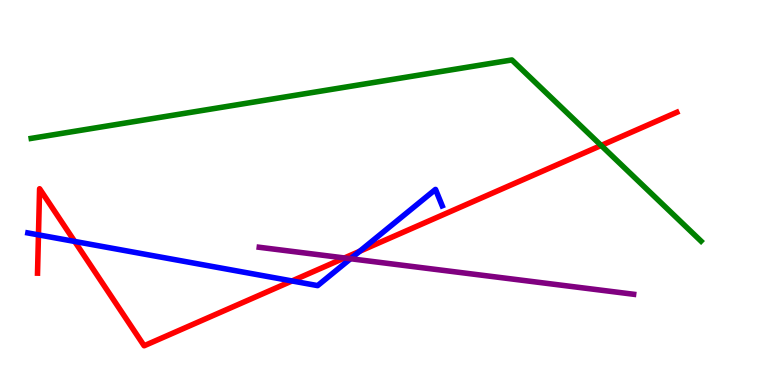[{'lines': ['blue', 'red'], 'intersections': [{'x': 0.496, 'y': 3.9}, {'x': 0.964, 'y': 3.73}, {'x': 3.77, 'y': 2.7}, {'x': 4.64, 'y': 3.47}]}, {'lines': ['green', 'red'], 'intersections': [{'x': 7.76, 'y': 6.22}]}, {'lines': ['purple', 'red'], 'intersections': [{'x': 4.44, 'y': 3.3}]}, {'lines': ['blue', 'green'], 'intersections': []}, {'lines': ['blue', 'purple'], 'intersections': [{'x': 4.52, 'y': 3.28}]}, {'lines': ['green', 'purple'], 'intersections': []}]